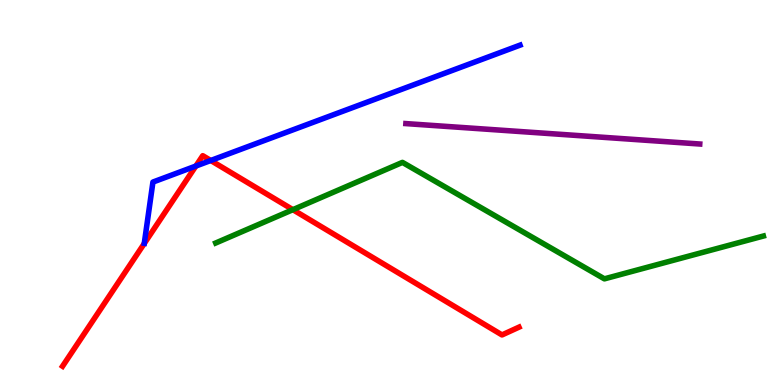[{'lines': ['blue', 'red'], 'intersections': [{'x': 2.53, 'y': 5.69}, {'x': 2.72, 'y': 5.83}]}, {'lines': ['green', 'red'], 'intersections': [{'x': 3.78, 'y': 4.55}]}, {'lines': ['purple', 'red'], 'intersections': []}, {'lines': ['blue', 'green'], 'intersections': []}, {'lines': ['blue', 'purple'], 'intersections': []}, {'lines': ['green', 'purple'], 'intersections': []}]